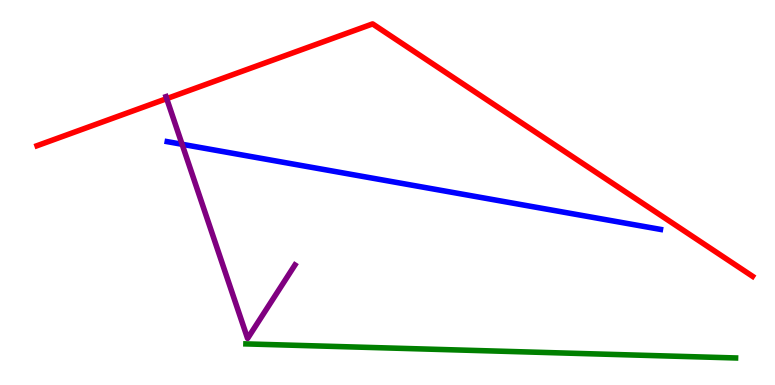[{'lines': ['blue', 'red'], 'intersections': []}, {'lines': ['green', 'red'], 'intersections': []}, {'lines': ['purple', 'red'], 'intersections': [{'x': 2.15, 'y': 7.44}]}, {'lines': ['blue', 'green'], 'intersections': []}, {'lines': ['blue', 'purple'], 'intersections': [{'x': 2.35, 'y': 6.25}]}, {'lines': ['green', 'purple'], 'intersections': []}]